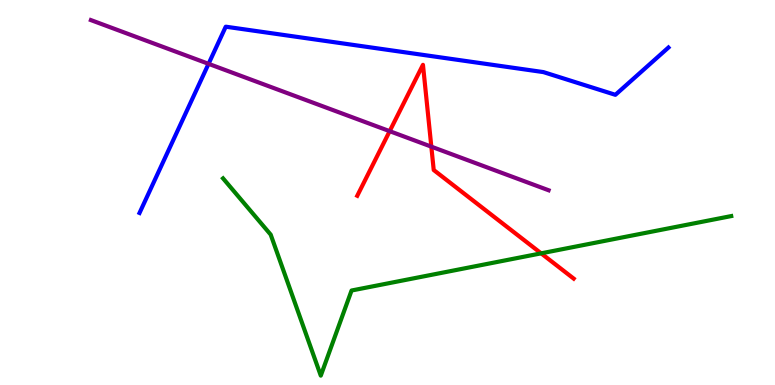[{'lines': ['blue', 'red'], 'intersections': []}, {'lines': ['green', 'red'], 'intersections': [{'x': 6.98, 'y': 3.42}]}, {'lines': ['purple', 'red'], 'intersections': [{'x': 5.03, 'y': 6.59}, {'x': 5.57, 'y': 6.19}]}, {'lines': ['blue', 'green'], 'intersections': []}, {'lines': ['blue', 'purple'], 'intersections': [{'x': 2.69, 'y': 8.34}]}, {'lines': ['green', 'purple'], 'intersections': []}]